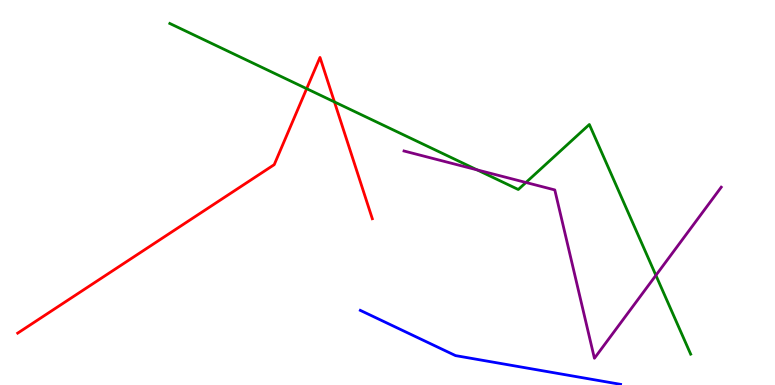[{'lines': ['blue', 'red'], 'intersections': []}, {'lines': ['green', 'red'], 'intersections': [{'x': 3.96, 'y': 7.7}, {'x': 4.32, 'y': 7.35}]}, {'lines': ['purple', 'red'], 'intersections': []}, {'lines': ['blue', 'green'], 'intersections': []}, {'lines': ['blue', 'purple'], 'intersections': []}, {'lines': ['green', 'purple'], 'intersections': [{'x': 6.16, 'y': 5.59}, {'x': 6.79, 'y': 5.26}, {'x': 8.46, 'y': 2.85}]}]